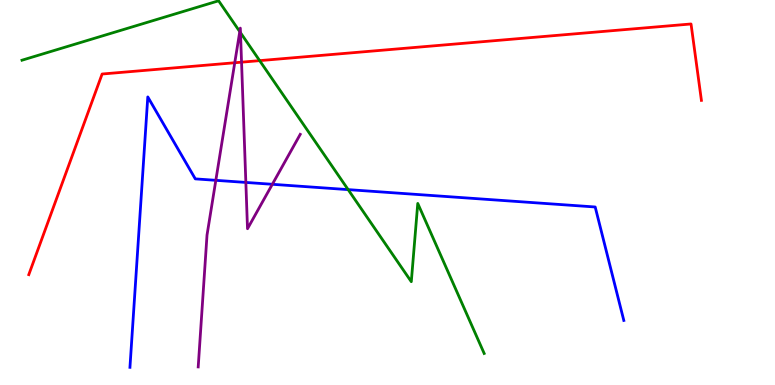[{'lines': ['blue', 'red'], 'intersections': []}, {'lines': ['green', 'red'], 'intersections': [{'x': 3.35, 'y': 8.43}]}, {'lines': ['purple', 'red'], 'intersections': [{'x': 3.03, 'y': 8.37}, {'x': 3.12, 'y': 8.39}]}, {'lines': ['blue', 'green'], 'intersections': [{'x': 4.49, 'y': 5.07}]}, {'lines': ['blue', 'purple'], 'intersections': [{'x': 2.78, 'y': 5.32}, {'x': 3.17, 'y': 5.26}, {'x': 3.51, 'y': 5.21}]}, {'lines': ['green', 'purple'], 'intersections': [{'x': 3.09, 'y': 9.18}, {'x': 3.1, 'y': 9.15}]}]